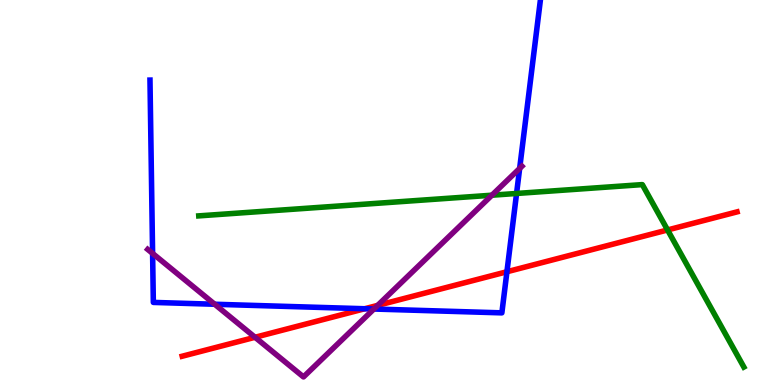[{'lines': ['blue', 'red'], 'intersections': [{'x': 4.71, 'y': 1.98}, {'x': 6.54, 'y': 2.94}]}, {'lines': ['green', 'red'], 'intersections': [{'x': 8.61, 'y': 4.03}]}, {'lines': ['purple', 'red'], 'intersections': [{'x': 3.29, 'y': 1.24}, {'x': 4.87, 'y': 2.07}]}, {'lines': ['blue', 'green'], 'intersections': [{'x': 6.67, 'y': 4.97}]}, {'lines': ['blue', 'purple'], 'intersections': [{'x': 1.97, 'y': 3.42}, {'x': 2.77, 'y': 2.1}, {'x': 4.82, 'y': 1.97}, {'x': 6.71, 'y': 5.62}]}, {'lines': ['green', 'purple'], 'intersections': [{'x': 6.35, 'y': 4.93}]}]